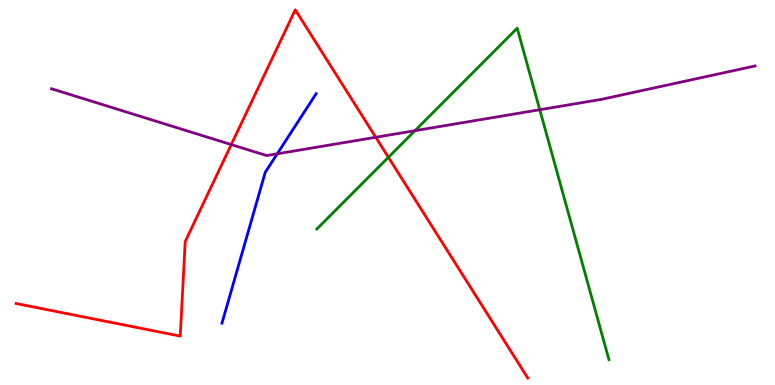[{'lines': ['blue', 'red'], 'intersections': []}, {'lines': ['green', 'red'], 'intersections': [{'x': 5.01, 'y': 5.91}]}, {'lines': ['purple', 'red'], 'intersections': [{'x': 2.98, 'y': 6.24}, {'x': 4.85, 'y': 6.43}]}, {'lines': ['blue', 'green'], 'intersections': []}, {'lines': ['blue', 'purple'], 'intersections': [{'x': 3.58, 'y': 6.0}]}, {'lines': ['green', 'purple'], 'intersections': [{'x': 5.35, 'y': 6.61}, {'x': 6.96, 'y': 7.15}]}]